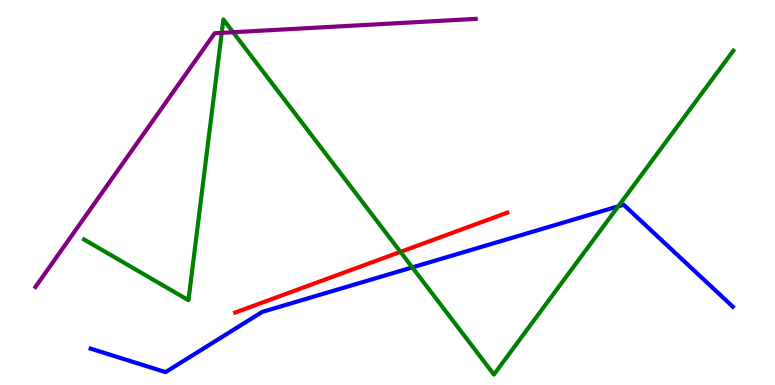[{'lines': ['blue', 'red'], 'intersections': []}, {'lines': ['green', 'red'], 'intersections': [{'x': 5.17, 'y': 3.46}]}, {'lines': ['purple', 'red'], 'intersections': []}, {'lines': ['blue', 'green'], 'intersections': [{'x': 5.32, 'y': 3.05}, {'x': 7.98, 'y': 4.64}]}, {'lines': ['blue', 'purple'], 'intersections': []}, {'lines': ['green', 'purple'], 'intersections': [{'x': 2.86, 'y': 9.15}, {'x': 3.01, 'y': 9.16}]}]